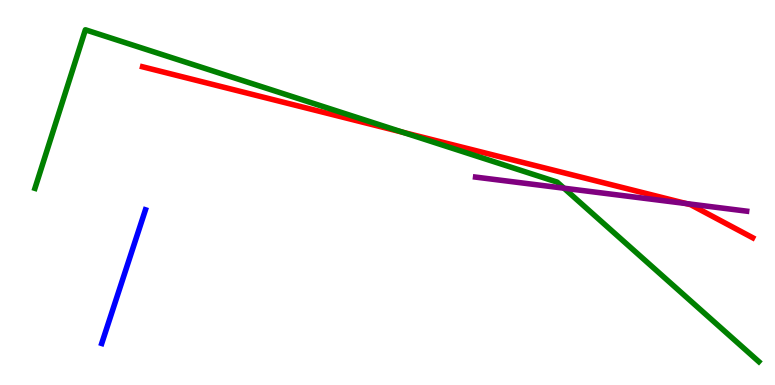[{'lines': ['blue', 'red'], 'intersections': []}, {'lines': ['green', 'red'], 'intersections': [{'x': 5.2, 'y': 6.56}]}, {'lines': ['purple', 'red'], 'intersections': [{'x': 8.85, 'y': 4.71}]}, {'lines': ['blue', 'green'], 'intersections': []}, {'lines': ['blue', 'purple'], 'intersections': []}, {'lines': ['green', 'purple'], 'intersections': [{'x': 7.28, 'y': 5.11}]}]